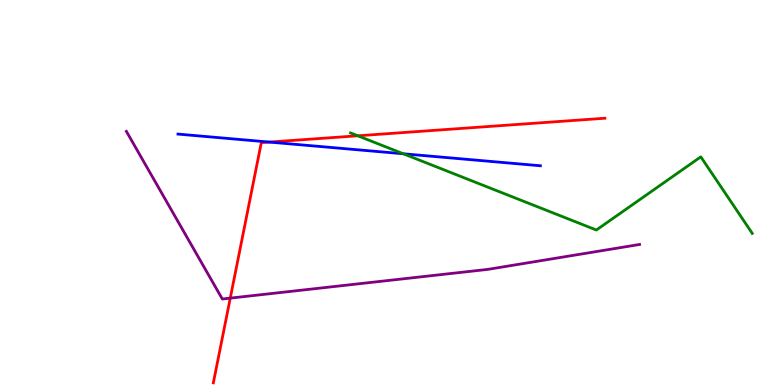[{'lines': ['blue', 'red'], 'intersections': [{'x': 3.48, 'y': 6.31}]}, {'lines': ['green', 'red'], 'intersections': [{'x': 4.62, 'y': 6.47}]}, {'lines': ['purple', 'red'], 'intersections': [{'x': 2.97, 'y': 2.26}]}, {'lines': ['blue', 'green'], 'intersections': [{'x': 5.2, 'y': 6.01}]}, {'lines': ['blue', 'purple'], 'intersections': []}, {'lines': ['green', 'purple'], 'intersections': []}]